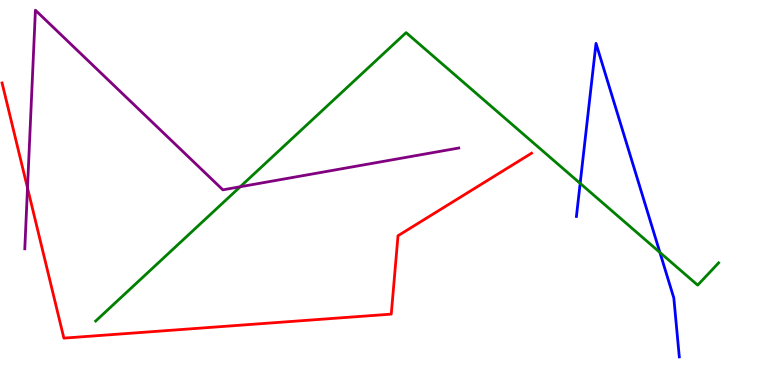[{'lines': ['blue', 'red'], 'intersections': []}, {'lines': ['green', 'red'], 'intersections': []}, {'lines': ['purple', 'red'], 'intersections': [{'x': 0.355, 'y': 5.12}]}, {'lines': ['blue', 'green'], 'intersections': [{'x': 7.49, 'y': 5.24}, {'x': 8.51, 'y': 3.44}]}, {'lines': ['blue', 'purple'], 'intersections': []}, {'lines': ['green', 'purple'], 'intersections': [{'x': 3.1, 'y': 5.15}]}]